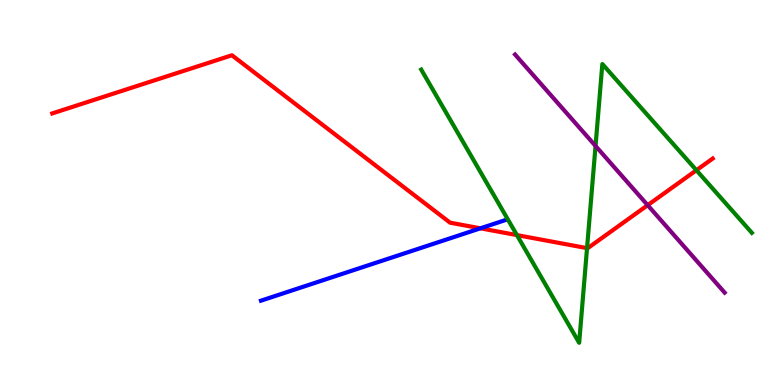[{'lines': ['blue', 'red'], 'intersections': [{'x': 6.2, 'y': 4.07}]}, {'lines': ['green', 'red'], 'intersections': [{'x': 6.67, 'y': 3.89}, {'x': 7.57, 'y': 3.56}, {'x': 8.99, 'y': 5.58}]}, {'lines': ['purple', 'red'], 'intersections': [{'x': 8.36, 'y': 4.67}]}, {'lines': ['blue', 'green'], 'intersections': []}, {'lines': ['blue', 'purple'], 'intersections': []}, {'lines': ['green', 'purple'], 'intersections': [{'x': 7.68, 'y': 6.21}]}]